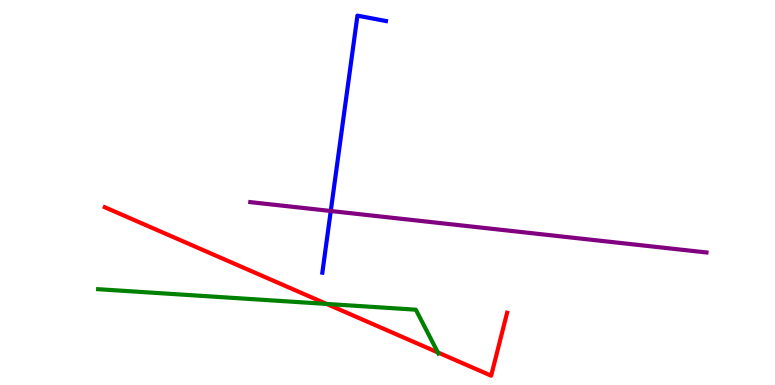[{'lines': ['blue', 'red'], 'intersections': []}, {'lines': ['green', 'red'], 'intersections': [{'x': 4.21, 'y': 2.11}, {'x': 5.65, 'y': 0.846}]}, {'lines': ['purple', 'red'], 'intersections': []}, {'lines': ['blue', 'green'], 'intersections': []}, {'lines': ['blue', 'purple'], 'intersections': [{'x': 4.27, 'y': 4.52}]}, {'lines': ['green', 'purple'], 'intersections': []}]